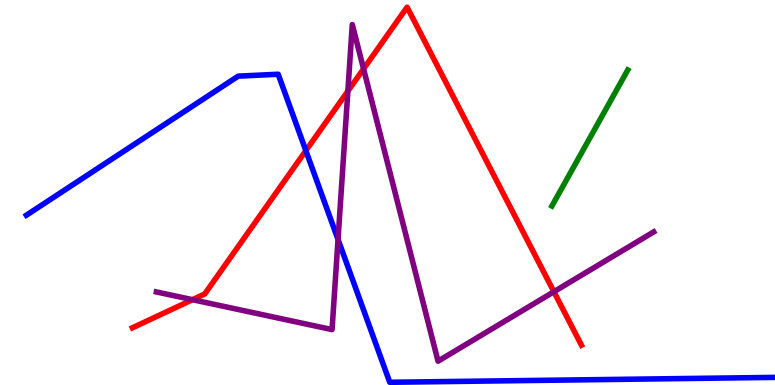[{'lines': ['blue', 'red'], 'intersections': [{'x': 3.95, 'y': 6.09}]}, {'lines': ['green', 'red'], 'intersections': []}, {'lines': ['purple', 'red'], 'intersections': [{'x': 2.48, 'y': 2.22}, {'x': 4.49, 'y': 7.63}, {'x': 4.69, 'y': 8.21}, {'x': 7.15, 'y': 2.42}]}, {'lines': ['blue', 'green'], 'intersections': []}, {'lines': ['blue', 'purple'], 'intersections': [{'x': 4.36, 'y': 3.78}]}, {'lines': ['green', 'purple'], 'intersections': []}]